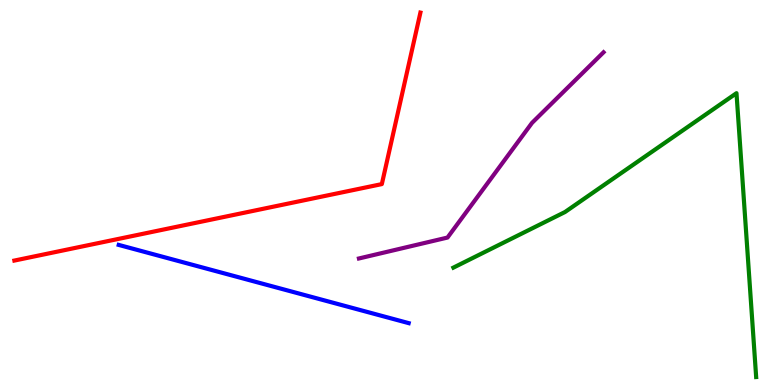[{'lines': ['blue', 'red'], 'intersections': []}, {'lines': ['green', 'red'], 'intersections': []}, {'lines': ['purple', 'red'], 'intersections': []}, {'lines': ['blue', 'green'], 'intersections': []}, {'lines': ['blue', 'purple'], 'intersections': []}, {'lines': ['green', 'purple'], 'intersections': []}]